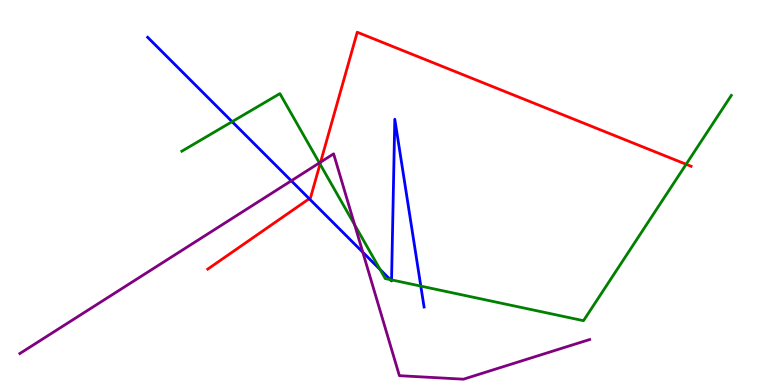[{'lines': ['blue', 'red'], 'intersections': [{'x': 3.99, 'y': 4.84}]}, {'lines': ['green', 'red'], 'intersections': [{'x': 4.13, 'y': 5.74}, {'x': 8.85, 'y': 5.73}]}, {'lines': ['purple', 'red'], 'intersections': [{'x': 4.14, 'y': 5.79}]}, {'lines': ['blue', 'green'], 'intersections': [{'x': 3.0, 'y': 6.84}, {'x': 4.9, 'y': 3.0}, {'x': 5.03, 'y': 2.74}, {'x': 5.05, 'y': 2.73}, {'x': 5.43, 'y': 2.57}]}, {'lines': ['blue', 'purple'], 'intersections': [{'x': 3.76, 'y': 5.3}, {'x': 4.68, 'y': 3.45}]}, {'lines': ['green', 'purple'], 'intersections': [{'x': 4.12, 'y': 5.77}, {'x': 4.58, 'y': 4.16}]}]